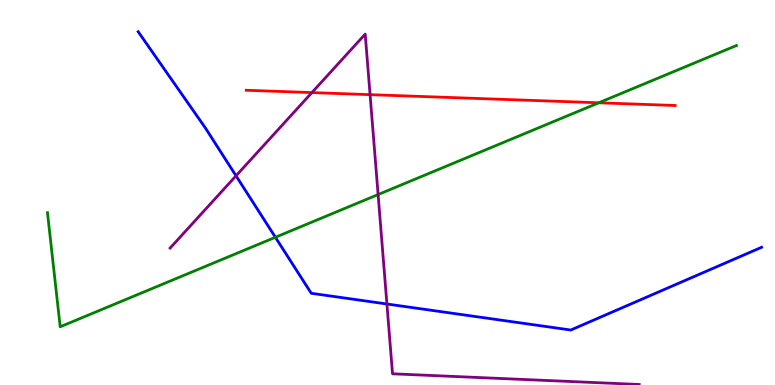[{'lines': ['blue', 'red'], 'intersections': []}, {'lines': ['green', 'red'], 'intersections': [{'x': 7.73, 'y': 7.33}]}, {'lines': ['purple', 'red'], 'intersections': [{'x': 4.02, 'y': 7.6}, {'x': 4.78, 'y': 7.54}]}, {'lines': ['blue', 'green'], 'intersections': [{'x': 3.55, 'y': 3.84}]}, {'lines': ['blue', 'purple'], 'intersections': [{'x': 3.05, 'y': 5.43}, {'x': 4.99, 'y': 2.1}]}, {'lines': ['green', 'purple'], 'intersections': [{'x': 4.88, 'y': 4.95}]}]